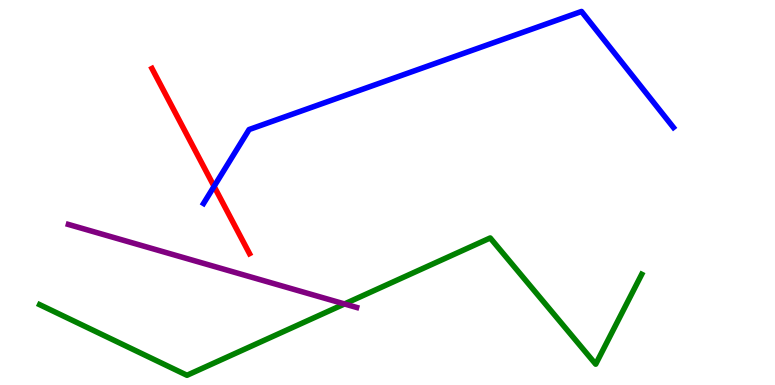[{'lines': ['blue', 'red'], 'intersections': [{'x': 2.76, 'y': 5.16}]}, {'lines': ['green', 'red'], 'intersections': []}, {'lines': ['purple', 'red'], 'intersections': []}, {'lines': ['blue', 'green'], 'intersections': []}, {'lines': ['blue', 'purple'], 'intersections': []}, {'lines': ['green', 'purple'], 'intersections': [{'x': 4.45, 'y': 2.11}]}]